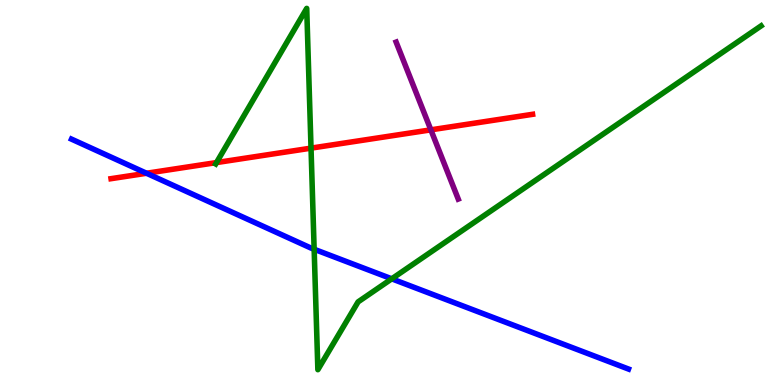[{'lines': ['blue', 'red'], 'intersections': [{'x': 1.89, 'y': 5.5}]}, {'lines': ['green', 'red'], 'intersections': [{'x': 2.79, 'y': 5.78}, {'x': 4.01, 'y': 6.15}]}, {'lines': ['purple', 'red'], 'intersections': [{'x': 5.56, 'y': 6.63}]}, {'lines': ['blue', 'green'], 'intersections': [{'x': 4.05, 'y': 3.53}, {'x': 5.05, 'y': 2.76}]}, {'lines': ['blue', 'purple'], 'intersections': []}, {'lines': ['green', 'purple'], 'intersections': []}]